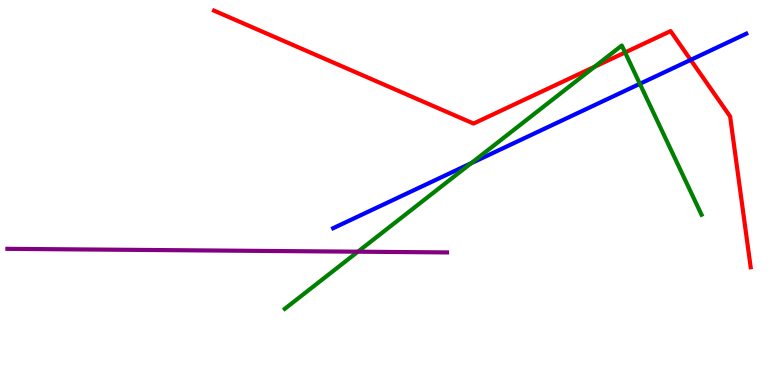[{'lines': ['blue', 'red'], 'intersections': [{'x': 8.91, 'y': 8.44}]}, {'lines': ['green', 'red'], 'intersections': [{'x': 7.67, 'y': 8.27}, {'x': 8.07, 'y': 8.64}]}, {'lines': ['purple', 'red'], 'intersections': []}, {'lines': ['blue', 'green'], 'intersections': [{'x': 6.08, 'y': 5.76}, {'x': 8.26, 'y': 7.82}]}, {'lines': ['blue', 'purple'], 'intersections': []}, {'lines': ['green', 'purple'], 'intersections': [{'x': 4.62, 'y': 3.46}]}]